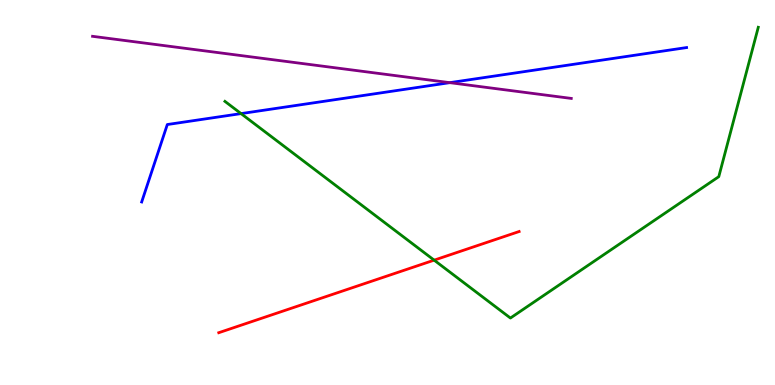[{'lines': ['blue', 'red'], 'intersections': []}, {'lines': ['green', 'red'], 'intersections': [{'x': 5.6, 'y': 3.24}]}, {'lines': ['purple', 'red'], 'intersections': []}, {'lines': ['blue', 'green'], 'intersections': [{'x': 3.11, 'y': 7.05}]}, {'lines': ['blue', 'purple'], 'intersections': [{'x': 5.8, 'y': 7.85}]}, {'lines': ['green', 'purple'], 'intersections': []}]